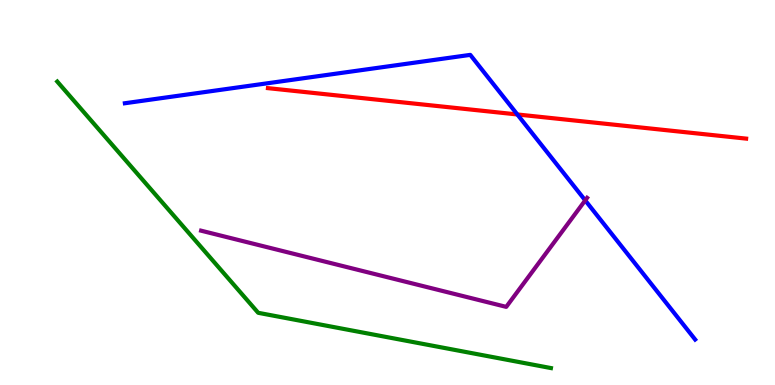[{'lines': ['blue', 'red'], 'intersections': [{'x': 6.68, 'y': 7.03}]}, {'lines': ['green', 'red'], 'intersections': []}, {'lines': ['purple', 'red'], 'intersections': []}, {'lines': ['blue', 'green'], 'intersections': []}, {'lines': ['blue', 'purple'], 'intersections': [{'x': 7.55, 'y': 4.8}]}, {'lines': ['green', 'purple'], 'intersections': []}]